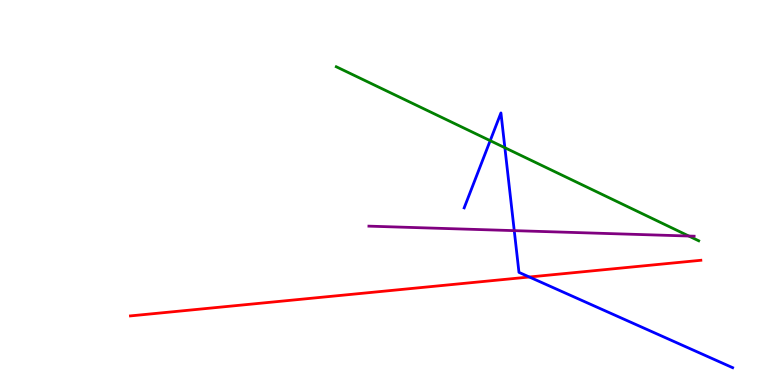[{'lines': ['blue', 'red'], 'intersections': [{'x': 6.83, 'y': 2.81}]}, {'lines': ['green', 'red'], 'intersections': []}, {'lines': ['purple', 'red'], 'intersections': []}, {'lines': ['blue', 'green'], 'intersections': [{'x': 6.33, 'y': 6.35}, {'x': 6.51, 'y': 6.16}]}, {'lines': ['blue', 'purple'], 'intersections': [{'x': 6.64, 'y': 4.01}]}, {'lines': ['green', 'purple'], 'intersections': [{'x': 8.89, 'y': 3.87}]}]